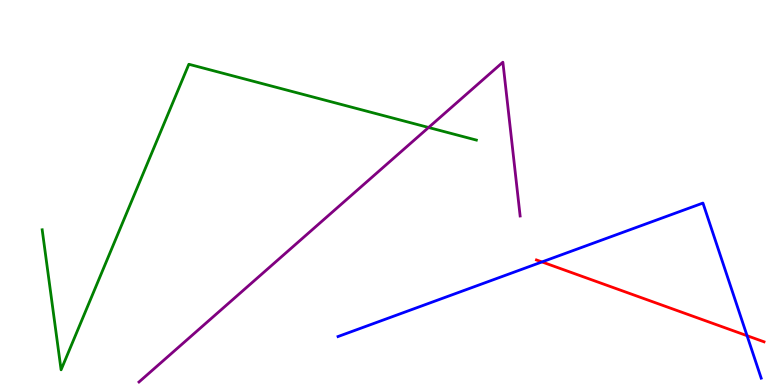[{'lines': ['blue', 'red'], 'intersections': [{'x': 6.99, 'y': 3.2}, {'x': 9.64, 'y': 1.28}]}, {'lines': ['green', 'red'], 'intersections': []}, {'lines': ['purple', 'red'], 'intersections': []}, {'lines': ['blue', 'green'], 'intersections': []}, {'lines': ['blue', 'purple'], 'intersections': []}, {'lines': ['green', 'purple'], 'intersections': [{'x': 5.53, 'y': 6.69}]}]